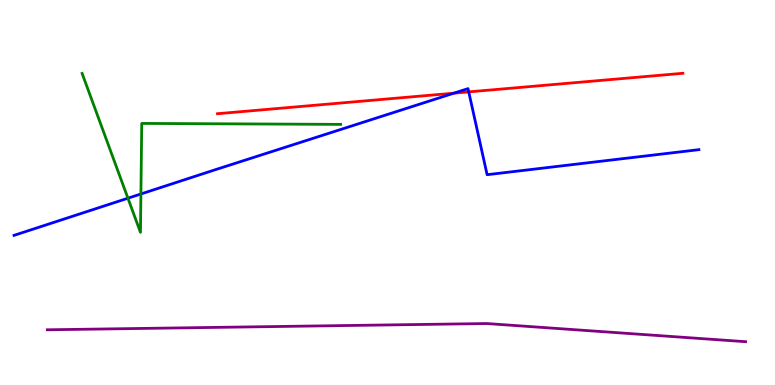[{'lines': ['blue', 'red'], 'intersections': [{'x': 5.86, 'y': 7.58}, {'x': 6.05, 'y': 7.61}]}, {'lines': ['green', 'red'], 'intersections': []}, {'lines': ['purple', 'red'], 'intersections': []}, {'lines': ['blue', 'green'], 'intersections': [{'x': 1.65, 'y': 4.85}, {'x': 1.82, 'y': 4.96}]}, {'lines': ['blue', 'purple'], 'intersections': []}, {'lines': ['green', 'purple'], 'intersections': []}]